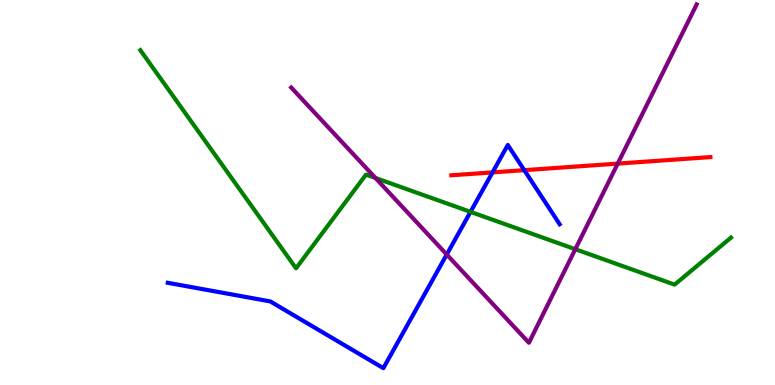[{'lines': ['blue', 'red'], 'intersections': [{'x': 6.36, 'y': 5.52}, {'x': 6.76, 'y': 5.58}]}, {'lines': ['green', 'red'], 'intersections': []}, {'lines': ['purple', 'red'], 'intersections': [{'x': 7.97, 'y': 5.75}]}, {'lines': ['blue', 'green'], 'intersections': [{'x': 6.07, 'y': 4.5}]}, {'lines': ['blue', 'purple'], 'intersections': [{'x': 5.76, 'y': 3.39}]}, {'lines': ['green', 'purple'], 'intersections': [{'x': 4.84, 'y': 5.38}, {'x': 7.42, 'y': 3.53}]}]